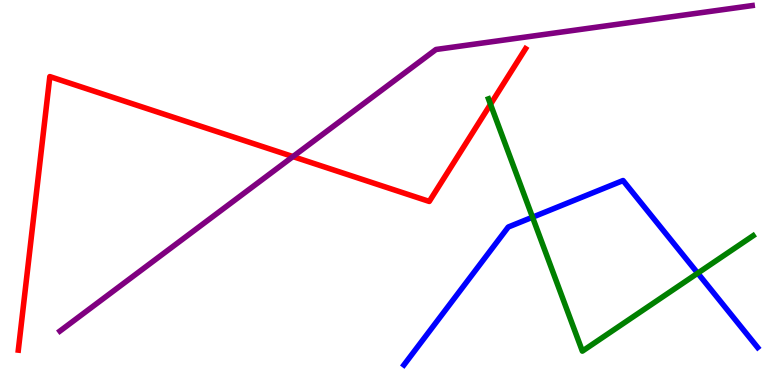[{'lines': ['blue', 'red'], 'intersections': []}, {'lines': ['green', 'red'], 'intersections': [{'x': 6.33, 'y': 7.29}]}, {'lines': ['purple', 'red'], 'intersections': [{'x': 3.78, 'y': 5.93}]}, {'lines': ['blue', 'green'], 'intersections': [{'x': 6.87, 'y': 4.36}, {'x': 9.0, 'y': 2.9}]}, {'lines': ['blue', 'purple'], 'intersections': []}, {'lines': ['green', 'purple'], 'intersections': []}]